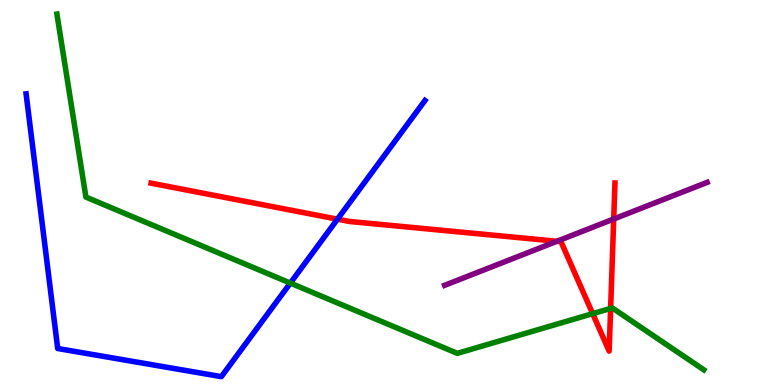[{'lines': ['blue', 'red'], 'intersections': [{'x': 4.35, 'y': 4.31}]}, {'lines': ['green', 'red'], 'intersections': [{'x': 7.65, 'y': 1.85}, {'x': 7.88, 'y': 1.99}]}, {'lines': ['purple', 'red'], 'intersections': [{'x': 7.19, 'y': 3.73}, {'x': 7.92, 'y': 4.31}]}, {'lines': ['blue', 'green'], 'intersections': [{'x': 3.75, 'y': 2.65}]}, {'lines': ['blue', 'purple'], 'intersections': []}, {'lines': ['green', 'purple'], 'intersections': []}]